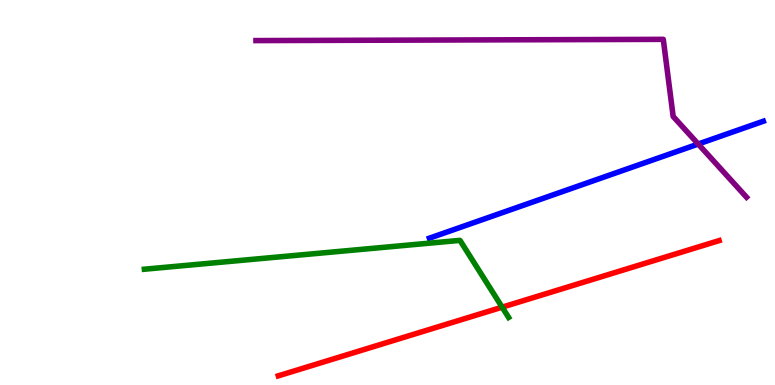[{'lines': ['blue', 'red'], 'intersections': []}, {'lines': ['green', 'red'], 'intersections': [{'x': 6.48, 'y': 2.02}]}, {'lines': ['purple', 'red'], 'intersections': []}, {'lines': ['blue', 'green'], 'intersections': []}, {'lines': ['blue', 'purple'], 'intersections': [{'x': 9.01, 'y': 6.26}]}, {'lines': ['green', 'purple'], 'intersections': []}]